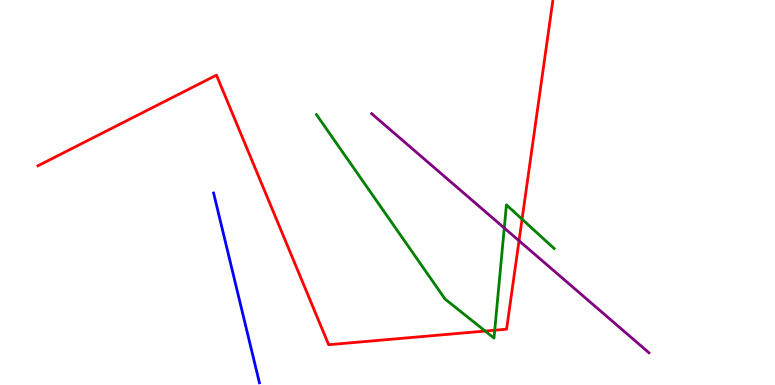[{'lines': ['blue', 'red'], 'intersections': []}, {'lines': ['green', 'red'], 'intersections': [{'x': 6.26, 'y': 1.4}, {'x': 6.38, 'y': 1.42}, {'x': 6.74, 'y': 4.31}]}, {'lines': ['purple', 'red'], 'intersections': [{'x': 6.7, 'y': 3.75}]}, {'lines': ['blue', 'green'], 'intersections': []}, {'lines': ['blue', 'purple'], 'intersections': []}, {'lines': ['green', 'purple'], 'intersections': [{'x': 6.51, 'y': 4.08}]}]